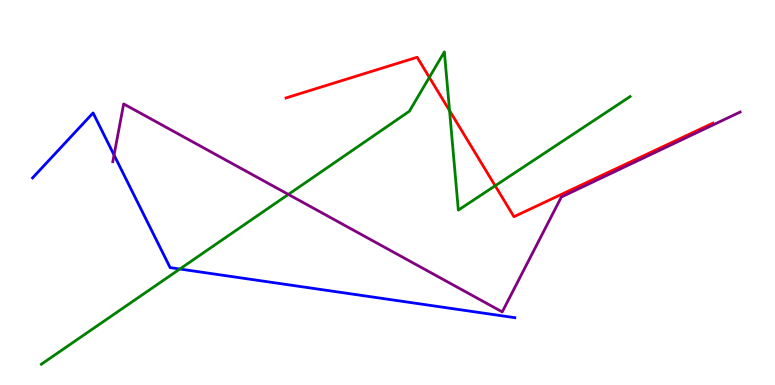[{'lines': ['blue', 'red'], 'intersections': []}, {'lines': ['green', 'red'], 'intersections': [{'x': 5.54, 'y': 7.99}, {'x': 5.8, 'y': 7.13}, {'x': 6.39, 'y': 5.17}]}, {'lines': ['purple', 'red'], 'intersections': []}, {'lines': ['blue', 'green'], 'intersections': [{'x': 2.32, 'y': 3.01}]}, {'lines': ['blue', 'purple'], 'intersections': [{'x': 1.47, 'y': 5.97}]}, {'lines': ['green', 'purple'], 'intersections': [{'x': 3.72, 'y': 4.95}]}]